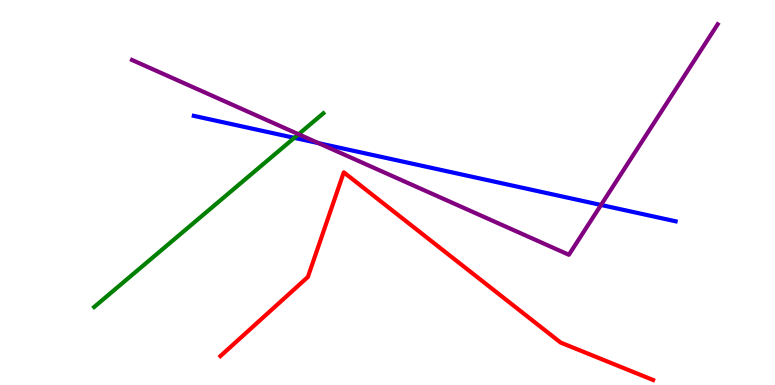[{'lines': ['blue', 'red'], 'intersections': []}, {'lines': ['green', 'red'], 'intersections': []}, {'lines': ['purple', 'red'], 'intersections': []}, {'lines': ['blue', 'green'], 'intersections': [{'x': 3.8, 'y': 6.42}]}, {'lines': ['blue', 'purple'], 'intersections': [{'x': 4.11, 'y': 6.28}, {'x': 7.76, 'y': 4.68}]}, {'lines': ['green', 'purple'], 'intersections': [{'x': 3.85, 'y': 6.51}]}]